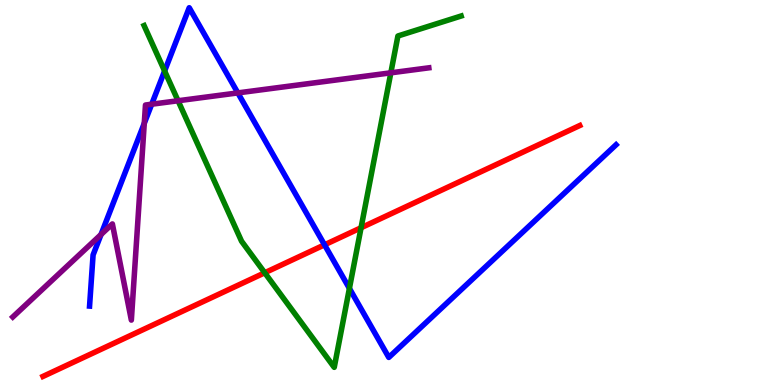[{'lines': ['blue', 'red'], 'intersections': [{'x': 4.19, 'y': 3.64}]}, {'lines': ['green', 'red'], 'intersections': [{'x': 3.42, 'y': 2.92}, {'x': 4.66, 'y': 4.08}]}, {'lines': ['purple', 'red'], 'intersections': []}, {'lines': ['blue', 'green'], 'intersections': [{'x': 2.12, 'y': 8.16}, {'x': 4.51, 'y': 2.51}]}, {'lines': ['blue', 'purple'], 'intersections': [{'x': 1.3, 'y': 3.91}, {'x': 1.86, 'y': 6.8}, {'x': 1.96, 'y': 7.29}, {'x': 3.07, 'y': 7.59}]}, {'lines': ['green', 'purple'], 'intersections': [{'x': 2.3, 'y': 7.38}, {'x': 5.04, 'y': 8.11}]}]